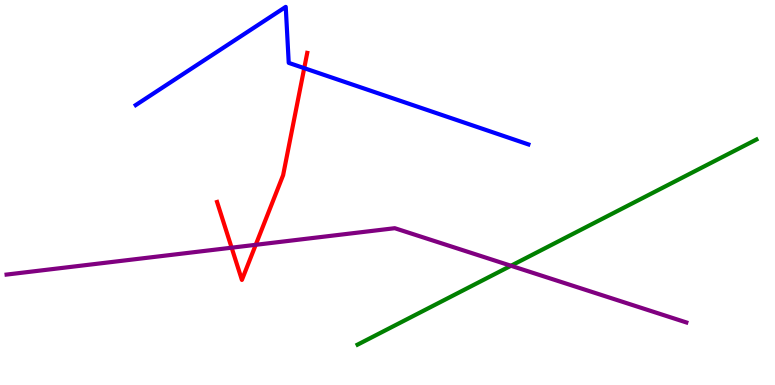[{'lines': ['blue', 'red'], 'intersections': [{'x': 3.93, 'y': 8.23}]}, {'lines': ['green', 'red'], 'intersections': []}, {'lines': ['purple', 'red'], 'intersections': [{'x': 2.99, 'y': 3.57}, {'x': 3.3, 'y': 3.64}]}, {'lines': ['blue', 'green'], 'intersections': []}, {'lines': ['blue', 'purple'], 'intersections': []}, {'lines': ['green', 'purple'], 'intersections': [{'x': 6.59, 'y': 3.1}]}]